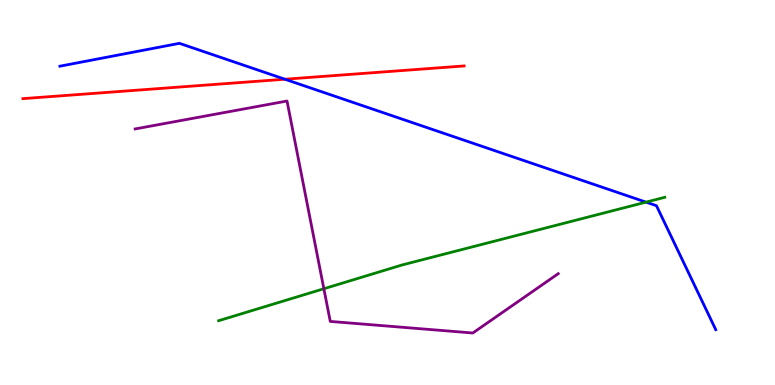[{'lines': ['blue', 'red'], 'intersections': [{'x': 3.68, 'y': 7.94}]}, {'lines': ['green', 'red'], 'intersections': []}, {'lines': ['purple', 'red'], 'intersections': []}, {'lines': ['blue', 'green'], 'intersections': [{'x': 8.34, 'y': 4.75}]}, {'lines': ['blue', 'purple'], 'intersections': []}, {'lines': ['green', 'purple'], 'intersections': [{'x': 4.18, 'y': 2.5}]}]